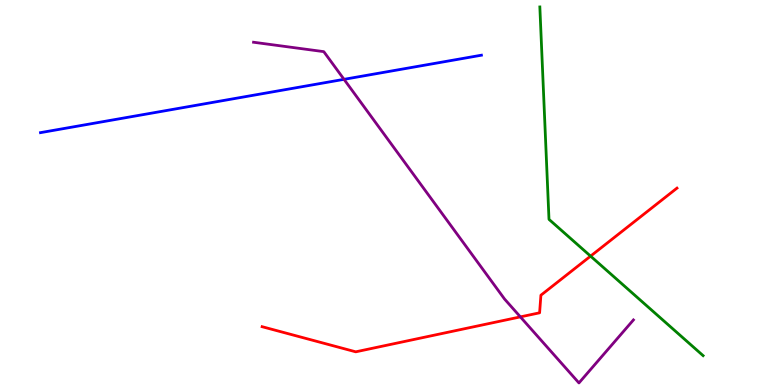[{'lines': ['blue', 'red'], 'intersections': []}, {'lines': ['green', 'red'], 'intersections': [{'x': 7.62, 'y': 3.35}]}, {'lines': ['purple', 'red'], 'intersections': [{'x': 6.71, 'y': 1.77}]}, {'lines': ['blue', 'green'], 'intersections': []}, {'lines': ['blue', 'purple'], 'intersections': [{'x': 4.44, 'y': 7.94}]}, {'lines': ['green', 'purple'], 'intersections': []}]